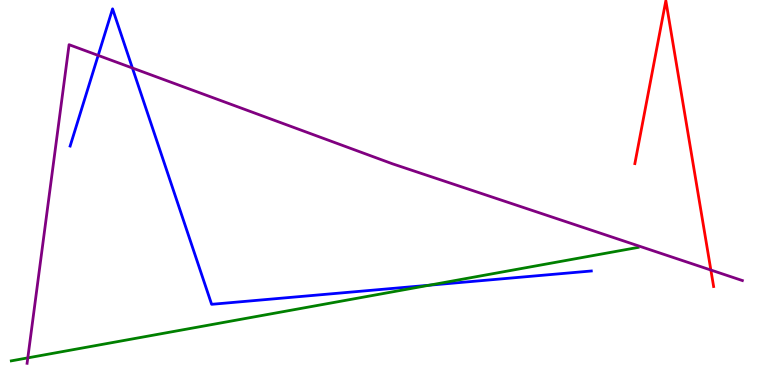[{'lines': ['blue', 'red'], 'intersections': []}, {'lines': ['green', 'red'], 'intersections': []}, {'lines': ['purple', 'red'], 'intersections': [{'x': 9.17, 'y': 2.99}]}, {'lines': ['blue', 'green'], 'intersections': [{'x': 5.54, 'y': 2.59}]}, {'lines': ['blue', 'purple'], 'intersections': [{'x': 1.27, 'y': 8.56}, {'x': 1.71, 'y': 8.23}]}, {'lines': ['green', 'purple'], 'intersections': [{'x': 0.359, 'y': 0.705}]}]